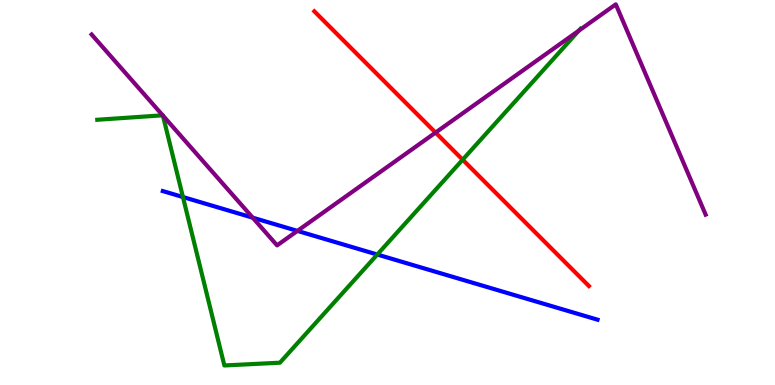[{'lines': ['blue', 'red'], 'intersections': []}, {'lines': ['green', 'red'], 'intersections': [{'x': 5.97, 'y': 5.85}]}, {'lines': ['purple', 'red'], 'intersections': [{'x': 5.62, 'y': 6.56}]}, {'lines': ['blue', 'green'], 'intersections': [{'x': 2.36, 'y': 4.88}, {'x': 4.87, 'y': 3.39}]}, {'lines': ['blue', 'purple'], 'intersections': [{'x': 3.26, 'y': 4.35}, {'x': 3.84, 'y': 4.0}]}, {'lines': ['green', 'purple'], 'intersections': [{'x': 2.1, 'y': 7.01}, {'x': 2.1, 'y': 7.0}, {'x': 7.47, 'y': 9.2}]}]